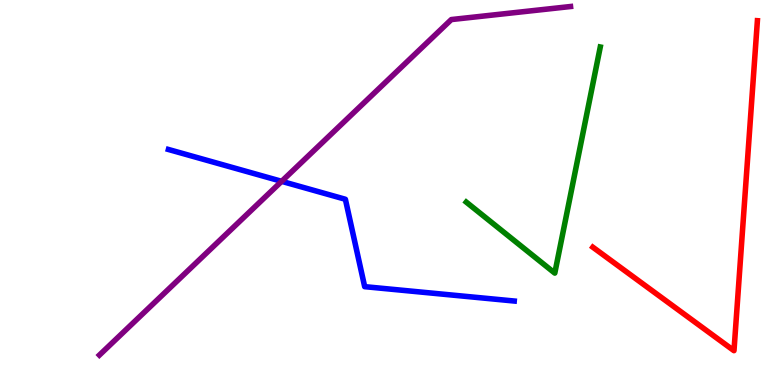[{'lines': ['blue', 'red'], 'intersections': []}, {'lines': ['green', 'red'], 'intersections': []}, {'lines': ['purple', 'red'], 'intersections': []}, {'lines': ['blue', 'green'], 'intersections': []}, {'lines': ['blue', 'purple'], 'intersections': [{'x': 3.63, 'y': 5.29}]}, {'lines': ['green', 'purple'], 'intersections': []}]